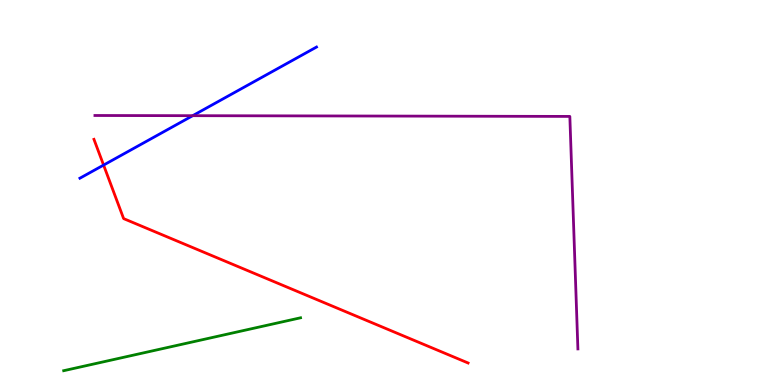[{'lines': ['blue', 'red'], 'intersections': [{'x': 1.34, 'y': 5.71}]}, {'lines': ['green', 'red'], 'intersections': []}, {'lines': ['purple', 'red'], 'intersections': []}, {'lines': ['blue', 'green'], 'intersections': []}, {'lines': ['blue', 'purple'], 'intersections': [{'x': 2.49, 'y': 7.0}]}, {'lines': ['green', 'purple'], 'intersections': []}]